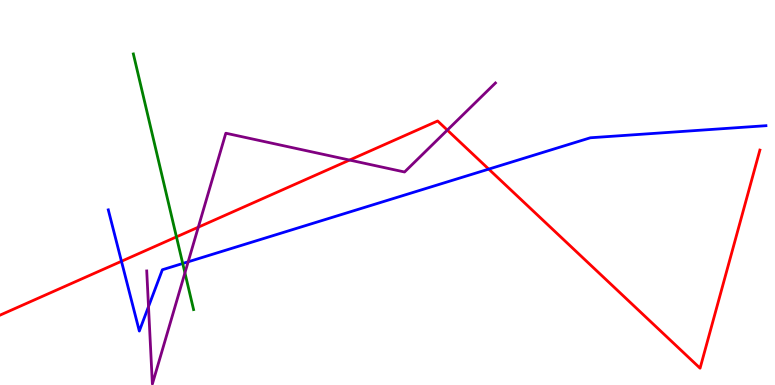[{'lines': ['blue', 'red'], 'intersections': [{'x': 1.57, 'y': 3.21}, {'x': 6.31, 'y': 5.61}]}, {'lines': ['green', 'red'], 'intersections': [{'x': 2.28, 'y': 3.85}]}, {'lines': ['purple', 'red'], 'intersections': [{'x': 2.56, 'y': 4.1}, {'x': 4.51, 'y': 5.84}, {'x': 5.77, 'y': 6.62}]}, {'lines': ['blue', 'green'], 'intersections': [{'x': 2.36, 'y': 3.16}]}, {'lines': ['blue', 'purple'], 'intersections': [{'x': 1.92, 'y': 2.04}, {'x': 2.43, 'y': 3.2}]}, {'lines': ['green', 'purple'], 'intersections': [{'x': 2.39, 'y': 2.91}]}]